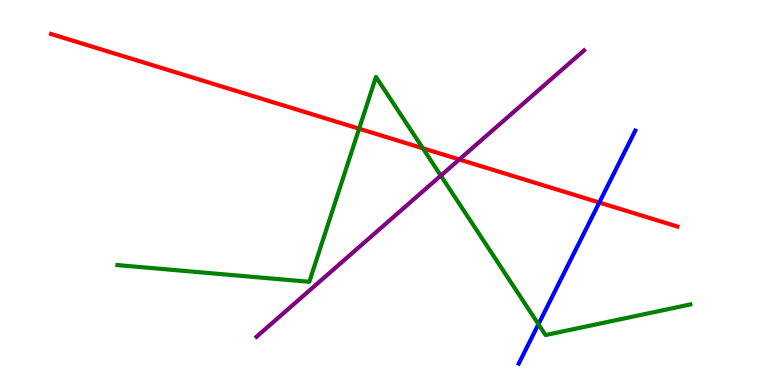[{'lines': ['blue', 'red'], 'intersections': [{'x': 7.73, 'y': 4.74}]}, {'lines': ['green', 'red'], 'intersections': [{'x': 4.63, 'y': 6.66}, {'x': 5.46, 'y': 6.15}]}, {'lines': ['purple', 'red'], 'intersections': [{'x': 5.93, 'y': 5.86}]}, {'lines': ['blue', 'green'], 'intersections': [{'x': 6.95, 'y': 1.58}]}, {'lines': ['blue', 'purple'], 'intersections': []}, {'lines': ['green', 'purple'], 'intersections': [{'x': 5.69, 'y': 5.44}]}]